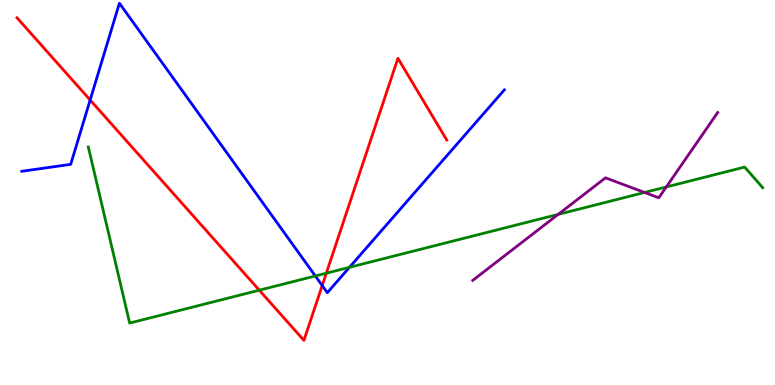[{'lines': ['blue', 'red'], 'intersections': [{'x': 1.16, 'y': 7.4}, {'x': 4.16, 'y': 2.58}]}, {'lines': ['green', 'red'], 'intersections': [{'x': 3.35, 'y': 2.46}, {'x': 4.21, 'y': 2.9}]}, {'lines': ['purple', 'red'], 'intersections': []}, {'lines': ['blue', 'green'], 'intersections': [{'x': 4.07, 'y': 2.83}, {'x': 4.51, 'y': 3.06}]}, {'lines': ['blue', 'purple'], 'intersections': []}, {'lines': ['green', 'purple'], 'intersections': [{'x': 7.2, 'y': 4.43}, {'x': 8.32, 'y': 5.0}, {'x': 8.6, 'y': 5.14}]}]